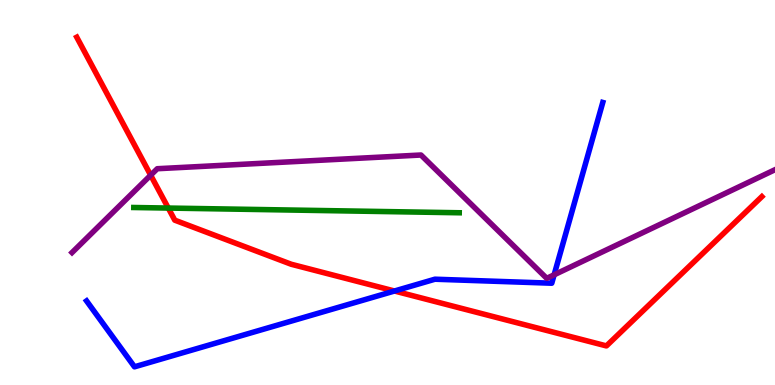[{'lines': ['blue', 'red'], 'intersections': [{'x': 5.09, 'y': 2.44}]}, {'lines': ['green', 'red'], 'intersections': [{'x': 2.17, 'y': 4.6}]}, {'lines': ['purple', 'red'], 'intersections': [{'x': 1.94, 'y': 5.45}]}, {'lines': ['blue', 'green'], 'intersections': []}, {'lines': ['blue', 'purple'], 'intersections': [{'x': 7.15, 'y': 2.86}]}, {'lines': ['green', 'purple'], 'intersections': []}]